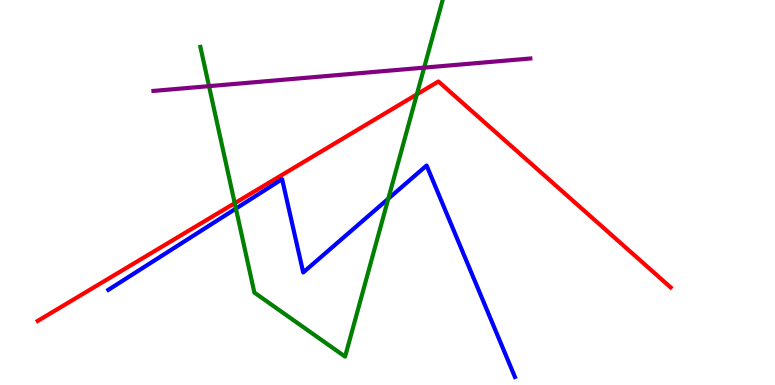[{'lines': ['blue', 'red'], 'intersections': []}, {'lines': ['green', 'red'], 'intersections': [{'x': 3.03, 'y': 4.72}, {'x': 5.38, 'y': 7.55}]}, {'lines': ['purple', 'red'], 'intersections': []}, {'lines': ['blue', 'green'], 'intersections': [{'x': 3.04, 'y': 4.58}, {'x': 5.01, 'y': 4.84}]}, {'lines': ['blue', 'purple'], 'intersections': []}, {'lines': ['green', 'purple'], 'intersections': [{'x': 2.7, 'y': 7.76}, {'x': 5.47, 'y': 8.24}]}]